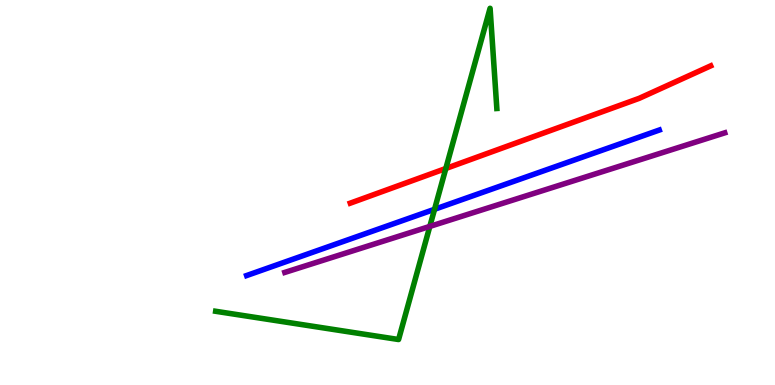[{'lines': ['blue', 'red'], 'intersections': []}, {'lines': ['green', 'red'], 'intersections': [{'x': 5.75, 'y': 5.62}]}, {'lines': ['purple', 'red'], 'intersections': []}, {'lines': ['blue', 'green'], 'intersections': [{'x': 5.61, 'y': 4.56}]}, {'lines': ['blue', 'purple'], 'intersections': []}, {'lines': ['green', 'purple'], 'intersections': [{'x': 5.55, 'y': 4.12}]}]